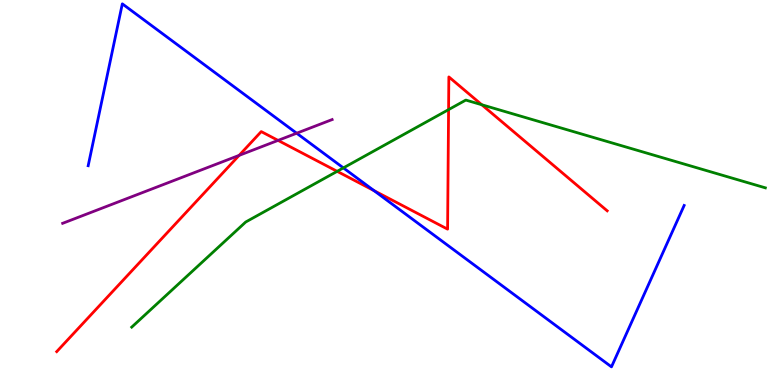[{'lines': ['blue', 'red'], 'intersections': [{'x': 4.83, 'y': 5.05}]}, {'lines': ['green', 'red'], 'intersections': [{'x': 4.35, 'y': 5.55}, {'x': 5.79, 'y': 7.15}, {'x': 6.22, 'y': 7.28}]}, {'lines': ['purple', 'red'], 'intersections': [{'x': 3.09, 'y': 5.96}, {'x': 3.59, 'y': 6.35}]}, {'lines': ['blue', 'green'], 'intersections': [{'x': 4.43, 'y': 5.64}]}, {'lines': ['blue', 'purple'], 'intersections': [{'x': 3.83, 'y': 6.54}]}, {'lines': ['green', 'purple'], 'intersections': []}]